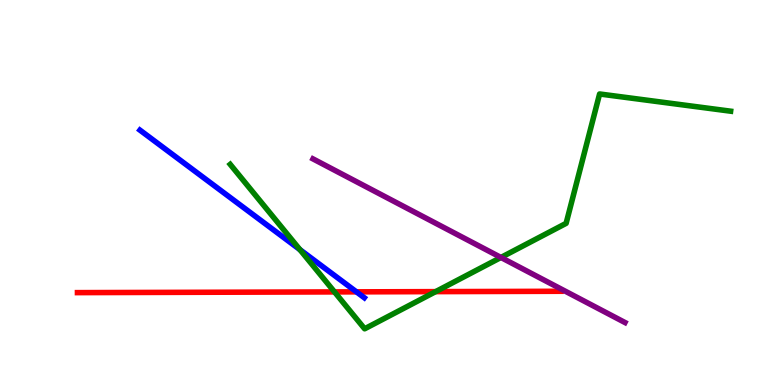[{'lines': ['blue', 'red'], 'intersections': [{'x': 4.6, 'y': 2.42}]}, {'lines': ['green', 'red'], 'intersections': [{'x': 4.32, 'y': 2.42}, {'x': 5.62, 'y': 2.43}]}, {'lines': ['purple', 'red'], 'intersections': []}, {'lines': ['blue', 'green'], 'intersections': [{'x': 3.87, 'y': 3.52}]}, {'lines': ['blue', 'purple'], 'intersections': []}, {'lines': ['green', 'purple'], 'intersections': [{'x': 6.46, 'y': 3.31}]}]